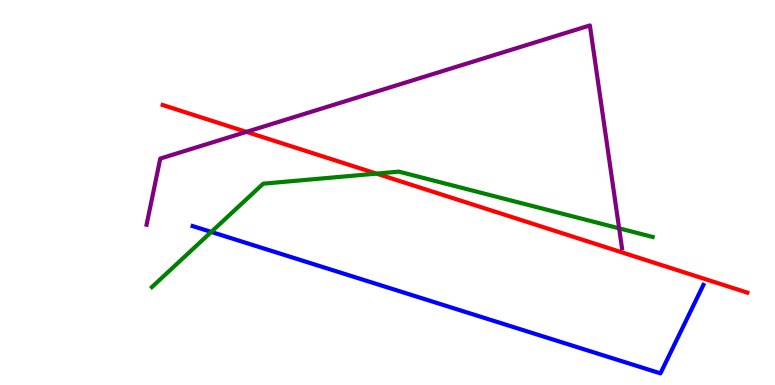[{'lines': ['blue', 'red'], 'intersections': []}, {'lines': ['green', 'red'], 'intersections': [{'x': 4.86, 'y': 5.49}]}, {'lines': ['purple', 'red'], 'intersections': [{'x': 3.18, 'y': 6.57}]}, {'lines': ['blue', 'green'], 'intersections': [{'x': 2.73, 'y': 3.98}]}, {'lines': ['blue', 'purple'], 'intersections': []}, {'lines': ['green', 'purple'], 'intersections': [{'x': 7.99, 'y': 4.07}]}]